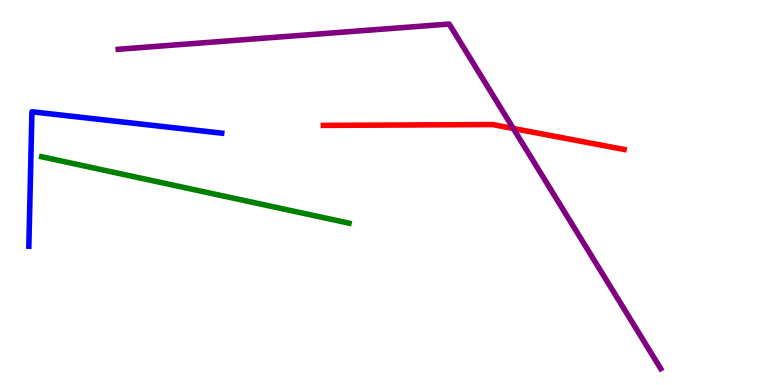[{'lines': ['blue', 'red'], 'intersections': []}, {'lines': ['green', 'red'], 'intersections': []}, {'lines': ['purple', 'red'], 'intersections': [{'x': 6.62, 'y': 6.66}]}, {'lines': ['blue', 'green'], 'intersections': []}, {'lines': ['blue', 'purple'], 'intersections': []}, {'lines': ['green', 'purple'], 'intersections': []}]